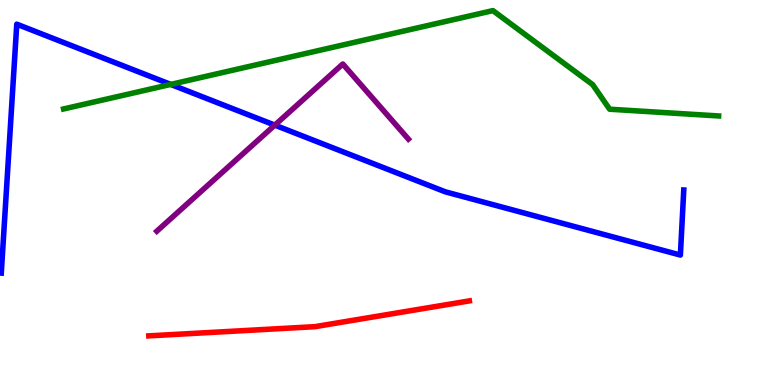[{'lines': ['blue', 'red'], 'intersections': []}, {'lines': ['green', 'red'], 'intersections': []}, {'lines': ['purple', 'red'], 'intersections': []}, {'lines': ['blue', 'green'], 'intersections': [{'x': 2.2, 'y': 7.81}]}, {'lines': ['blue', 'purple'], 'intersections': [{'x': 3.55, 'y': 6.75}]}, {'lines': ['green', 'purple'], 'intersections': []}]